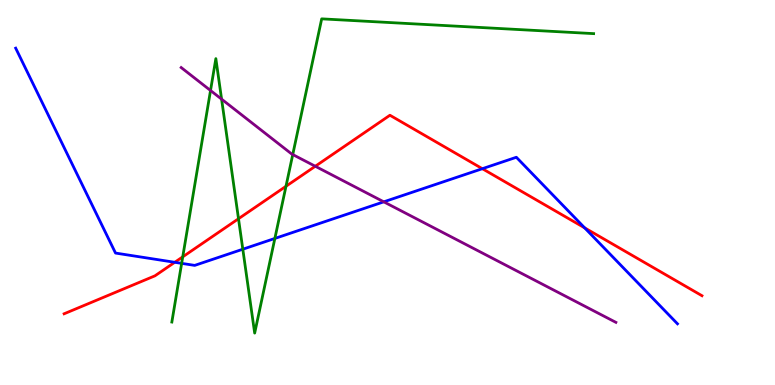[{'lines': ['blue', 'red'], 'intersections': [{'x': 2.25, 'y': 3.19}, {'x': 6.22, 'y': 5.62}, {'x': 7.54, 'y': 4.08}]}, {'lines': ['green', 'red'], 'intersections': [{'x': 2.36, 'y': 3.33}, {'x': 3.08, 'y': 4.32}, {'x': 3.69, 'y': 5.16}]}, {'lines': ['purple', 'red'], 'intersections': [{'x': 4.07, 'y': 5.68}]}, {'lines': ['blue', 'green'], 'intersections': [{'x': 2.34, 'y': 3.16}, {'x': 3.13, 'y': 3.53}, {'x': 3.55, 'y': 3.81}]}, {'lines': ['blue', 'purple'], 'intersections': [{'x': 4.95, 'y': 4.76}]}, {'lines': ['green', 'purple'], 'intersections': [{'x': 2.72, 'y': 7.65}, {'x': 2.86, 'y': 7.42}, {'x': 3.78, 'y': 5.99}]}]